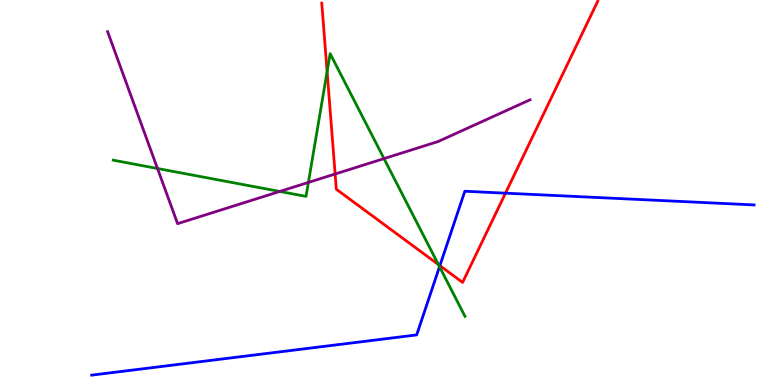[{'lines': ['blue', 'red'], 'intersections': [{'x': 5.68, 'y': 3.1}, {'x': 6.52, 'y': 4.98}]}, {'lines': ['green', 'red'], 'intersections': [{'x': 4.22, 'y': 8.14}, {'x': 5.66, 'y': 3.13}]}, {'lines': ['purple', 'red'], 'intersections': [{'x': 4.32, 'y': 5.48}]}, {'lines': ['blue', 'green'], 'intersections': [{'x': 5.67, 'y': 3.07}]}, {'lines': ['blue', 'purple'], 'intersections': []}, {'lines': ['green', 'purple'], 'intersections': [{'x': 2.03, 'y': 5.62}, {'x': 3.61, 'y': 5.03}, {'x': 3.98, 'y': 5.26}, {'x': 4.96, 'y': 5.88}]}]